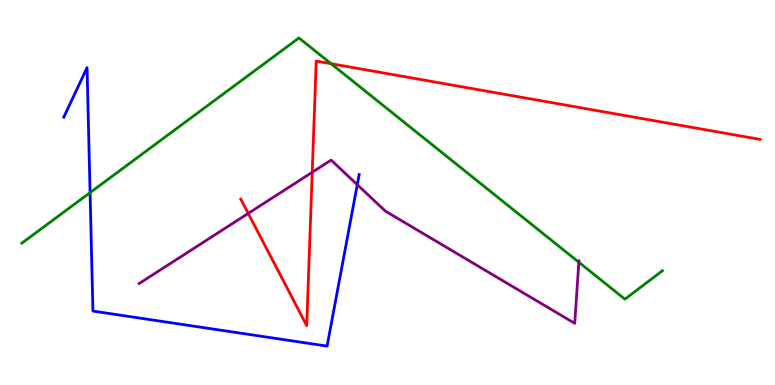[{'lines': ['blue', 'red'], 'intersections': []}, {'lines': ['green', 'red'], 'intersections': [{'x': 4.27, 'y': 8.35}]}, {'lines': ['purple', 'red'], 'intersections': [{'x': 3.2, 'y': 4.46}, {'x': 4.03, 'y': 5.53}]}, {'lines': ['blue', 'green'], 'intersections': [{'x': 1.16, 'y': 5.0}]}, {'lines': ['blue', 'purple'], 'intersections': [{'x': 4.61, 'y': 5.2}]}, {'lines': ['green', 'purple'], 'intersections': [{'x': 7.47, 'y': 3.19}]}]